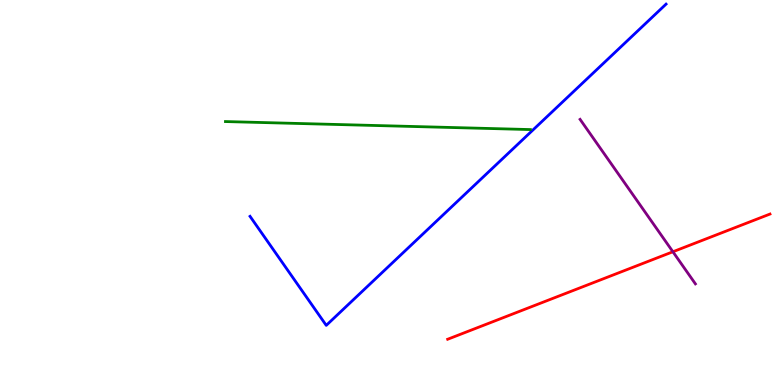[{'lines': ['blue', 'red'], 'intersections': []}, {'lines': ['green', 'red'], 'intersections': []}, {'lines': ['purple', 'red'], 'intersections': [{'x': 8.68, 'y': 3.46}]}, {'lines': ['blue', 'green'], 'intersections': []}, {'lines': ['blue', 'purple'], 'intersections': []}, {'lines': ['green', 'purple'], 'intersections': []}]